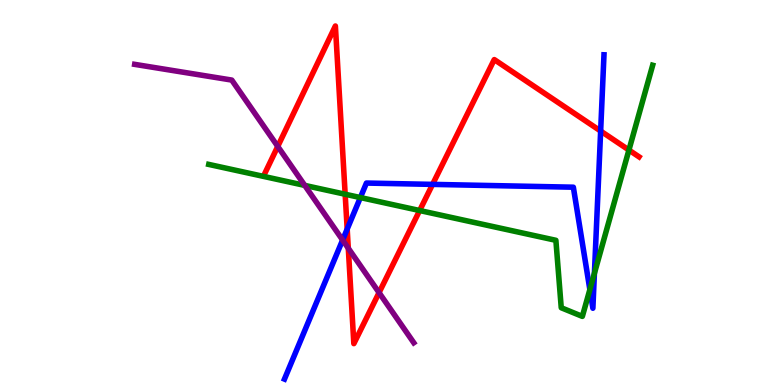[{'lines': ['blue', 'red'], 'intersections': [{'x': 4.48, 'y': 4.05}, {'x': 5.58, 'y': 5.21}, {'x': 7.75, 'y': 6.6}]}, {'lines': ['green', 'red'], 'intersections': [{'x': 4.45, 'y': 4.95}, {'x': 5.41, 'y': 4.53}, {'x': 8.12, 'y': 6.1}]}, {'lines': ['purple', 'red'], 'intersections': [{'x': 3.58, 'y': 6.2}, {'x': 4.49, 'y': 3.55}, {'x': 4.89, 'y': 2.4}]}, {'lines': ['blue', 'green'], 'intersections': [{'x': 4.65, 'y': 4.87}, {'x': 7.61, 'y': 2.48}, {'x': 7.67, 'y': 2.9}]}, {'lines': ['blue', 'purple'], 'intersections': [{'x': 4.42, 'y': 3.77}]}, {'lines': ['green', 'purple'], 'intersections': [{'x': 3.93, 'y': 5.18}]}]